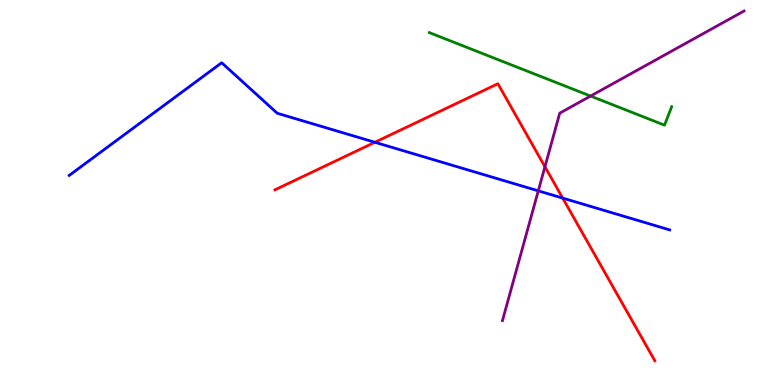[{'lines': ['blue', 'red'], 'intersections': [{'x': 4.84, 'y': 6.3}, {'x': 7.26, 'y': 4.85}]}, {'lines': ['green', 'red'], 'intersections': []}, {'lines': ['purple', 'red'], 'intersections': [{'x': 7.03, 'y': 5.67}]}, {'lines': ['blue', 'green'], 'intersections': []}, {'lines': ['blue', 'purple'], 'intersections': [{'x': 6.95, 'y': 5.04}]}, {'lines': ['green', 'purple'], 'intersections': [{'x': 7.62, 'y': 7.5}]}]